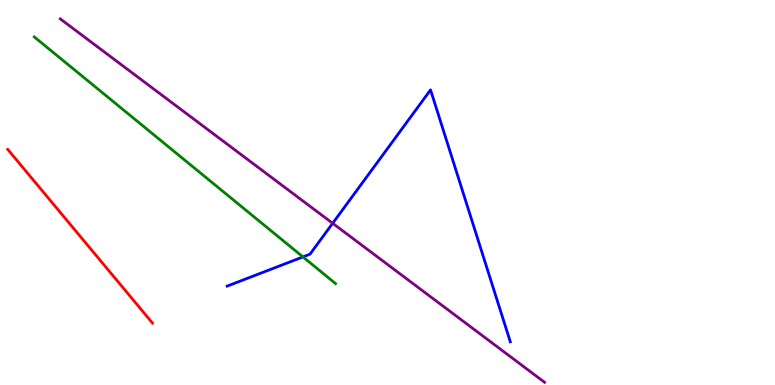[{'lines': ['blue', 'red'], 'intersections': []}, {'lines': ['green', 'red'], 'intersections': []}, {'lines': ['purple', 'red'], 'intersections': []}, {'lines': ['blue', 'green'], 'intersections': [{'x': 3.91, 'y': 3.33}]}, {'lines': ['blue', 'purple'], 'intersections': [{'x': 4.29, 'y': 4.2}]}, {'lines': ['green', 'purple'], 'intersections': []}]